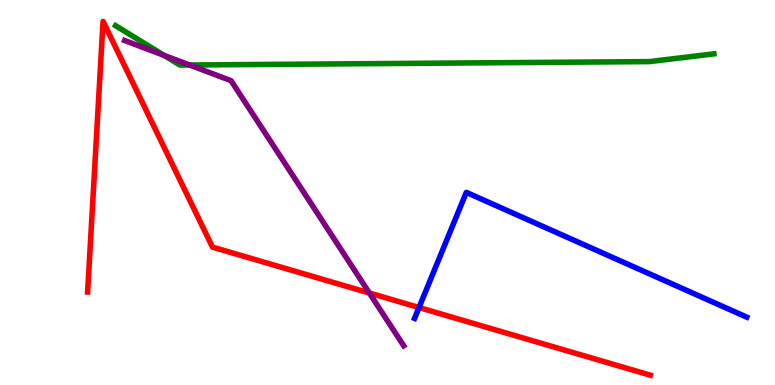[{'lines': ['blue', 'red'], 'intersections': [{'x': 5.41, 'y': 2.01}]}, {'lines': ['green', 'red'], 'intersections': []}, {'lines': ['purple', 'red'], 'intersections': [{'x': 4.77, 'y': 2.39}]}, {'lines': ['blue', 'green'], 'intersections': []}, {'lines': ['blue', 'purple'], 'intersections': []}, {'lines': ['green', 'purple'], 'intersections': [{'x': 2.12, 'y': 8.56}, {'x': 2.45, 'y': 8.31}]}]